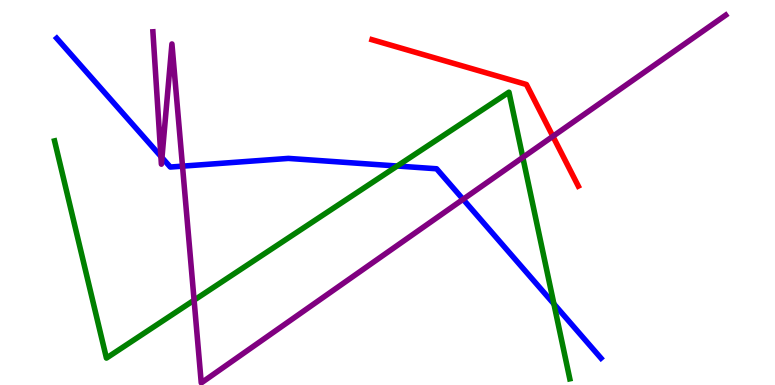[{'lines': ['blue', 'red'], 'intersections': []}, {'lines': ['green', 'red'], 'intersections': []}, {'lines': ['purple', 'red'], 'intersections': [{'x': 7.13, 'y': 6.46}]}, {'lines': ['blue', 'green'], 'intersections': [{'x': 5.13, 'y': 5.69}, {'x': 7.15, 'y': 2.11}]}, {'lines': ['blue', 'purple'], 'intersections': [{'x': 2.08, 'y': 5.94}, {'x': 2.09, 'y': 5.91}, {'x': 2.35, 'y': 5.68}, {'x': 5.98, 'y': 4.82}]}, {'lines': ['green', 'purple'], 'intersections': [{'x': 2.5, 'y': 2.2}, {'x': 6.75, 'y': 5.91}]}]